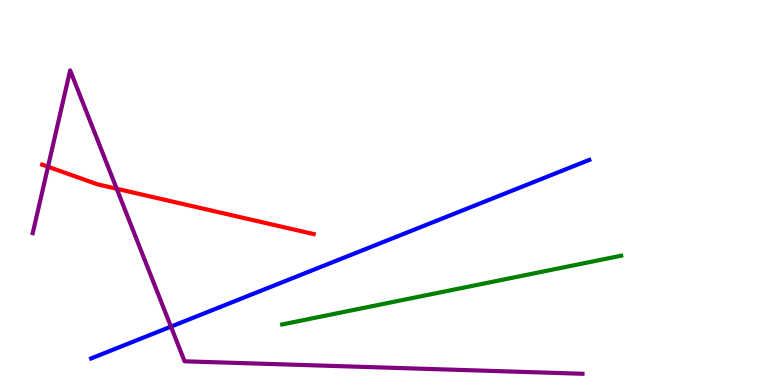[{'lines': ['blue', 'red'], 'intersections': []}, {'lines': ['green', 'red'], 'intersections': []}, {'lines': ['purple', 'red'], 'intersections': [{'x': 0.619, 'y': 5.67}, {'x': 1.51, 'y': 5.1}]}, {'lines': ['blue', 'green'], 'intersections': []}, {'lines': ['blue', 'purple'], 'intersections': [{'x': 2.21, 'y': 1.52}]}, {'lines': ['green', 'purple'], 'intersections': []}]